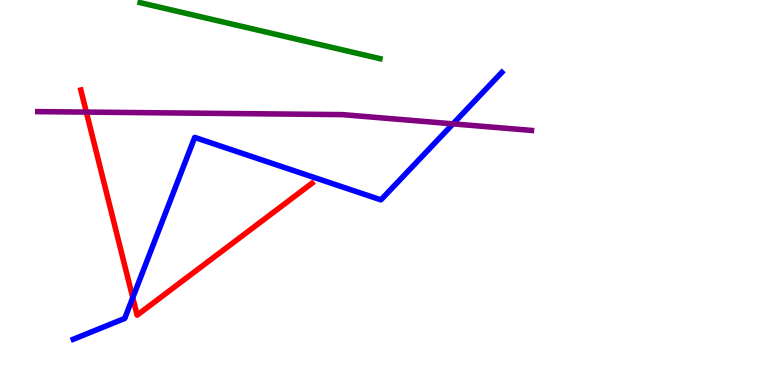[{'lines': ['blue', 'red'], 'intersections': [{'x': 1.71, 'y': 2.27}]}, {'lines': ['green', 'red'], 'intersections': []}, {'lines': ['purple', 'red'], 'intersections': [{'x': 1.11, 'y': 7.09}]}, {'lines': ['blue', 'green'], 'intersections': []}, {'lines': ['blue', 'purple'], 'intersections': [{'x': 5.84, 'y': 6.78}]}, {'lines': ['green', 'purple'], 'intersections': []}]